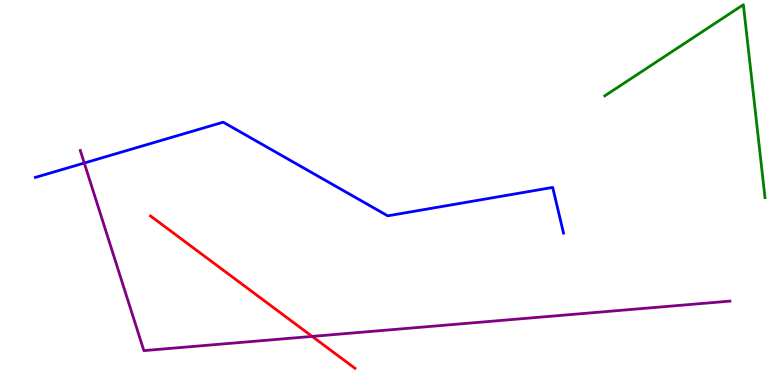[{'lines': ['blue', 'red'], 'intersections': []}, {'lines': ['green', 'red'], 'intersections': []}, {'lines': ['purple', 'red'], 'intersections': [{'x': 4.03, 'y': 1.26}]}, {'lines': ['blue', 'green'], 'intersections': []}, {'lines': ['blue', 'purple'], 'intersections': [{'x': 1.09, 'y': 5.77}]}, {'lines': ['green', 'purple'], 'intersections': []}]